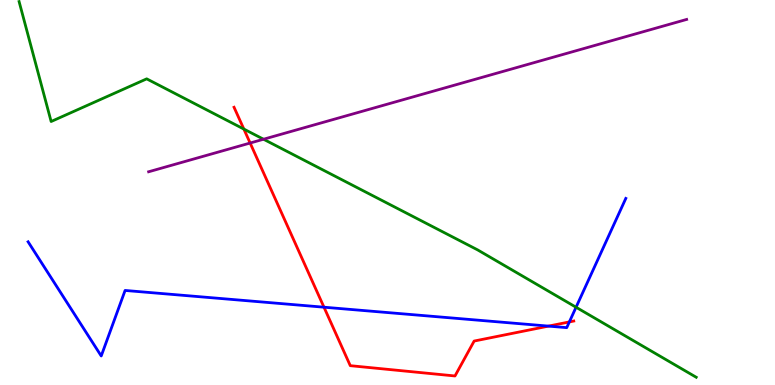[{'lines': ['blue', 'red'], 'intersections': [{'x': 4.18, 'y': 2.02}, {'x': 7.08, 'y': 1.53}, {'x': 7.35, 'y': 1.64}]}, {'lines': ['green', 'red'], 'intersections': [{'x': 3.15, 'y': 6.65}]}, {'lines': ['purple', 'red'], 'intersections': [{'x': 3.23, 'y': 6.28}]}, {'lines': ['blue', 'green'], 'intersections': [{'x': 7.43, 'y': 2.02}]}, {'lines': ['blue', 'purple'], 'intersections': []}, {'lines': ['green', 'purple'], 'intersections': [{'x': 3.4, 'y': 6.38}]}]